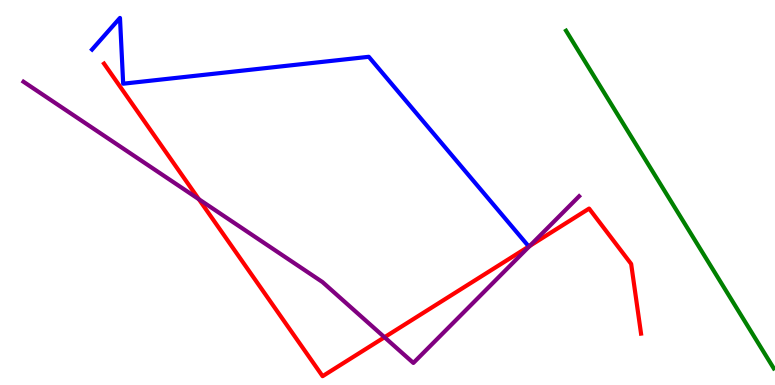[{'lines': ['blue', 'red'], 'intersections': []}, {'lines': ['green', 'red'], 'intersections': []}, {'lines': ['purple', 'red'], 'intersections': [{'x': 2.57, 'y': 4.83}, {'x': 4.96, 'y': 1.24}, {'x': 6.84, 'y': 3.61}]}, {'lines': ['blue', 'green'], 'intersections': []}, {'lines': ['blue', 'purple'], 'intersections': []}, {'lines': ['green', 'purple'], 'intersections': []}]